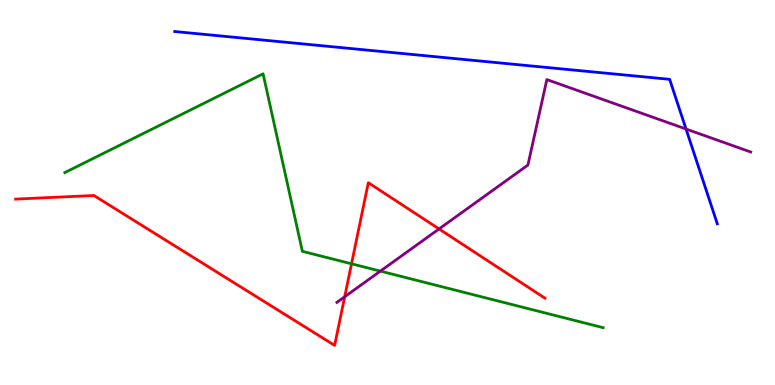[{'lines': ['blue', 'red'], 'intersections': []}, {'lines': ['green', 'red'], 'intersections': [{'x': 4.54, 'y': 3.15}]}, {'lines': ['purple', 'red'], 'intersections': [{'x': 4.45, 'y': 2.29}, {'x': 5.67, 'y': 4.05}]}, {'lines': ['blue', 'green'], 'intersections': []}, {'lines': ['blue', 'purple'], 'intersections': [{'x': 8.85, 'y': 6.65}]}, {'lines': ['green', 'purple'], 'intersections': [{'x': 4.91, 'y': 2.96}]}]